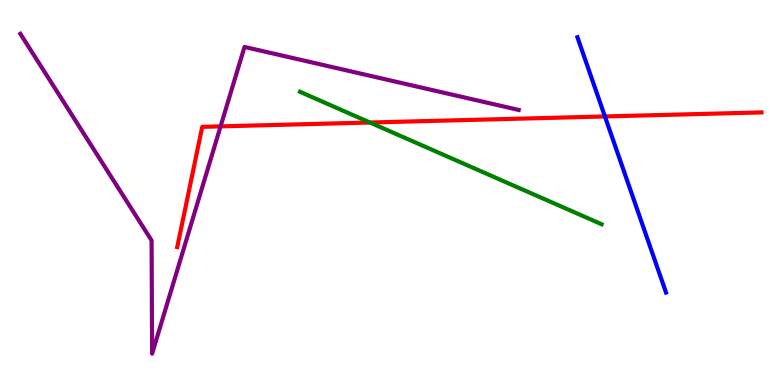[{'lines': ['blue', 'red'], 'intersections': [{'x': 7.81, 'y': 6.98}]}, {'lines': ['green', 'red'], 'intersections': [{'x': 4.77, 'y': 6.82}]}, {'lines': ['purple', 'red'], 'intersections': [{'x': 2.85, 'y': 6.72}]}, {'lines': ['blue', 'green'], 'intersections': []}, {'lines': ['blue', 'purple'], 'intersections': []}, {'lines': ['green', 'purple'], 'intersections': []}]